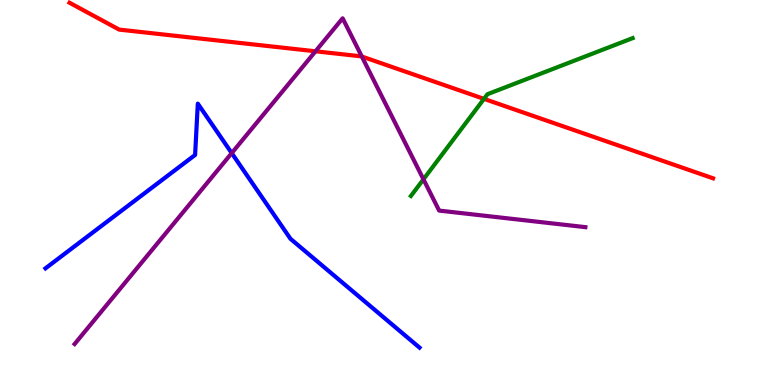[{'lines': ['blue', 'red'], 'intersections': []}, {'lines': ['green', 'red'], 'intersections': [{'x': 6.24, 'y': 7.43}]}, {'lines': ['purple', 'red'], 'intersections': [{'x': 4.07, 'y': 8.67}, {'x': 4.67, 'y': 8.53}]}, {'lines': ['blue', 'green'], 'intersections': []}, {'lines': ['blue', 'purple'], 'intersections': [{'x': 2.99, 'y': 6.02}]}, {'lines': ['green', 'purple'], 'intersections': [{'x': 5.46, 'y': 5.34}]}]